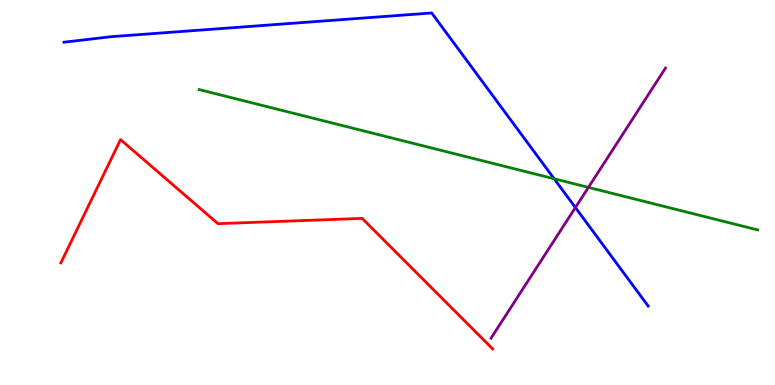[{'lines': ['blue', 'red'], 'intersections': []}, {'lines': ['green', 'red'], 'intersections': []}, {'lines': ['purple', 'red'], 'intersections': []}, {'lines': ['blue', 'green'], 'intersections': [{'x': 7.15, 'y': 5.36}]}, {'lines': ['blue', 'purple'], 'intersections': [{'x': 7.42, 'y': 4.61}]}, {'lines': ['green', 'purple'], 'intersections': [{'x': 7.59, 'y': 5.13}]}]